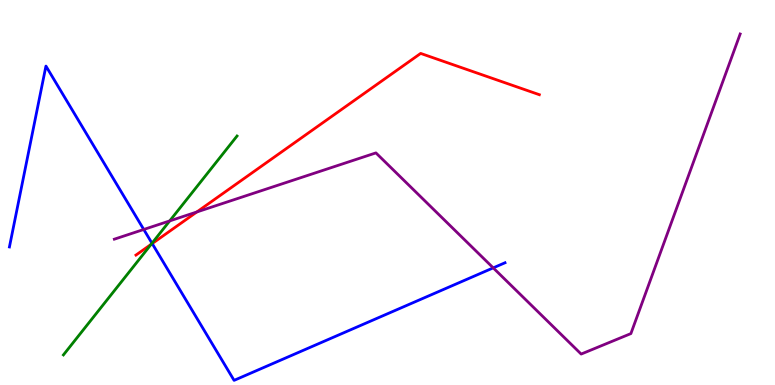[{'lines': ['blue', 'red'], 'intersections': [{'x': 1.96, 'y': 3.67}]}, {'lines': ['green', 'red'], 'intersections': [{'x': 1.95, 'y': 3.65}]}, {'lines': ['purple', 'red'], 'intersections': [{'x': 2.54, 'y': 4.49}]}, {'lines': ['blue', 'green'], 'intersections': [{'x': 1.96, 'y': 3.68}]}, {'lines': ['blue', 'purple'], 'intersections': [{'x': 1.85, 'y': 4.04}, {'x': 6.36, 'y': 3.04}]}, {'lines': ['green', 'purple'], 'intersections': [{'x': 2.19, 'y': 4.26}]}]